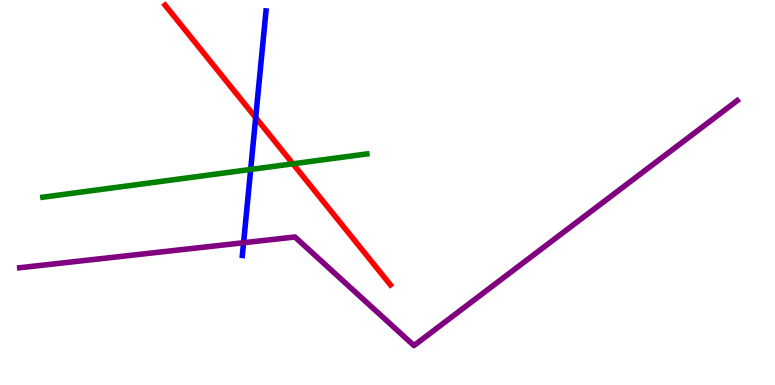[{'lines': ['blue', 'red'], 'intersections': [{'x': 3.3, 'y': 6.95}]}, {'lines': ['green', 'red'], 'intersections': [{'x': 3.78, 'y': 5.75}]}, {'lines': ['purple', 'red'], 'intersections': []}, {'lines': ['blue', 'green'], 'intersections': [{'x': 3.23, 'y': 5.6}]}, {'lines': ['blue', 'purple'], 'intersections': [{'x': 3.14, 'y': 3.7}]}, {'lines': ['green', 'purple'], 'intersections': []}]